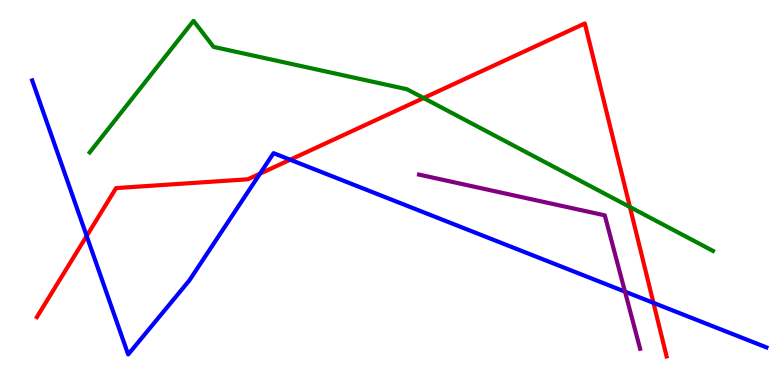[{'lines': ['blue', 'red'], 'intersections': [{'x': 1.12, 'y': 3.87}, {'x': 3.35, 'y': 5.49}, {'x': 3.74, 'y': 5.85}, {'x': 8.43, 'y': 2.13}]}, {'lines': ['green', 'red'], 'intersections': [{'x': 5.47, 'y': 7.45}, {'x': 8.13, 'y': 4.62}]}, {'lines': ['purple', 'red'], 'intersections': []}, {'lines': ['blue', 'green'], 'intersections': []}, {'lines': ['blue', 'purple'], 'intersections': [{'x': 8.06, 'y': 2.42}]}, {'lines': ['green', 'purple'], 'intersections': []}]